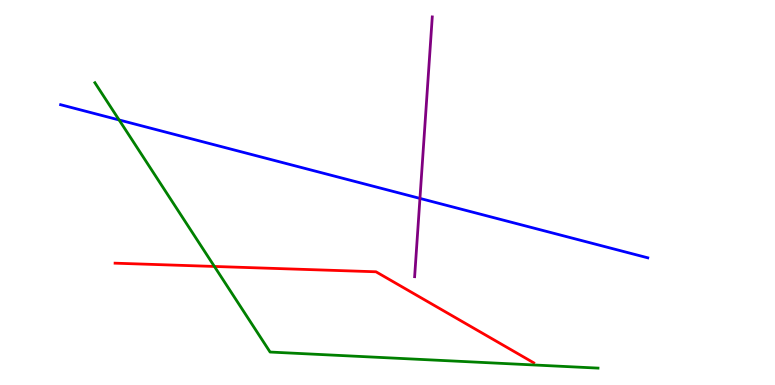[{'lines': ['blue', 'red'], 'intersections': []}, {'lines': ['green', 'red'], 'intersections': [{'x': 2.77, 'y': 3.08}]}, {'lines': ['purple', 'red'], 'intersections': []}, {'lines': ['blue', 'green'], 'intersections': [{'x': 1.54, 'y': 6.88}]}, {'lines': ['blue', 'purple'], 'intersections': [{'x': 5.42, 'y': 4.85}]}, {'lines': ['green', 'purple'], 'intersections': []}]